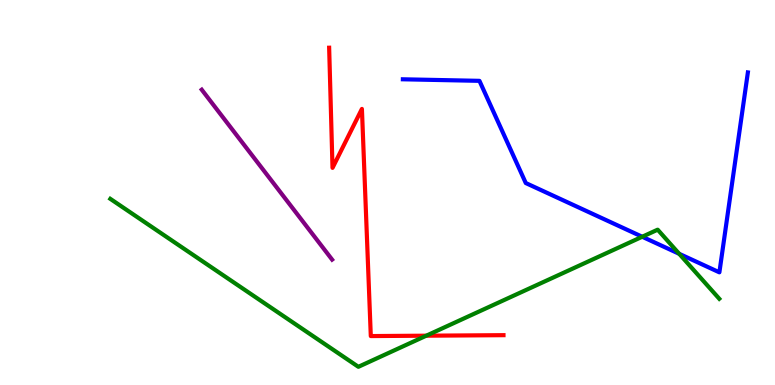[{'lines': ['blue', 'red'], 'intersections': []}, {'lines': ['green', 'red'], 'intersections': [{'x': 5.5, 'y': 1.28}]}, {'lines': ['purple', 'red'], 'intersections': []}, {'lines': ['blue', 'green'], 'intersections': [{'x': 8.29, 'y': 3.85}, {'x': 8.76, 'y': 3.41}]}, {'lines': ['blue', 'purple'], 'intersections': []}, {'lines': ['green', 'purple'], 'intersections': []}]